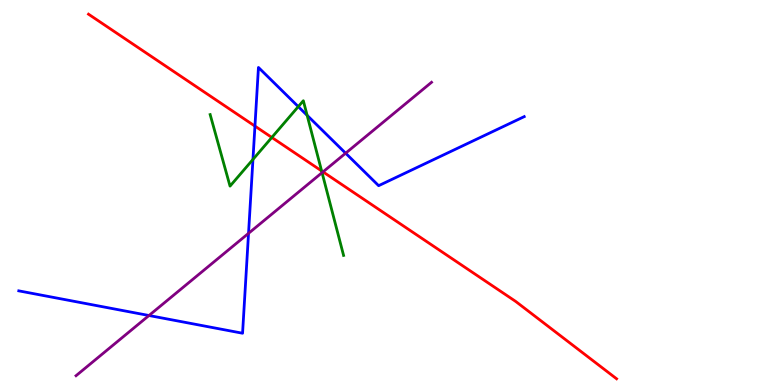[{'lines': ['blue', 'red'], 'intersections': [{'x': 3.29, 'y': 6.72}]}, {'lines': ['green', 'red'], 'intersections': [{'x': 3.51, 'y': 6.43}, {'x': 4.15, 'y': 5.56}]}, {'lines': ['purple', 'red'], 'intersections': [{'x': 4.17, 'y': 5.54}]}, {'lines': ['blue', 'green'], 'intersections': [{'x': 3.26, 'y': 5.86}, {'x': 3.85, 'y': 7.23}, {'x': 3.96, 'y': 7.0}]}, {'lines': ['blue', 'purple'], 'intersections': [{'x': 1.92, 'y': 1.8}, {'x': 3.21, 'y': 3.94}, {'x': 4.46, 'y': 6.02}]}, {'lines': ['green', 'purple'], 'intersections': [{'x': 4.16, 'y': 5.52}]}]